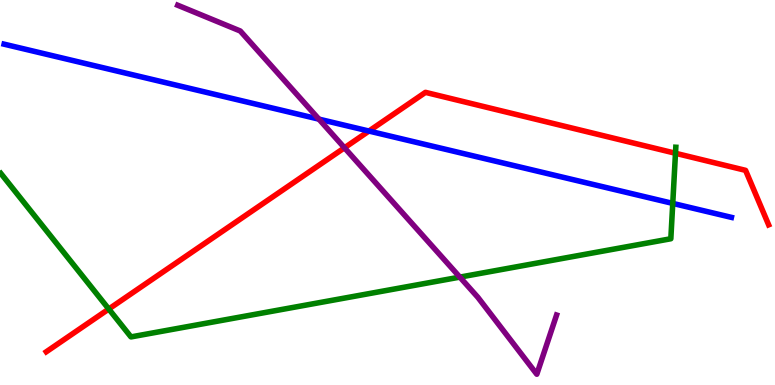[{'lines': ['blue', 'red'], 'intersections': [{'x': 4.76, 'y': 6.6}]}, {'lines': ['green', 'red'], 'intersections': [{'x': 1.4, 'y': 1.97}, {'x': 8.72, 'y': 6.02}]}, {'lines': ['purple', 'red'], 'intersections': [{'x': 4.44, 'y': 6.16}]}, {'lines': ['blue', 'green'], 'intersections': [{'x': 8.68, 'y': 4.72}]}, {'lines': ['blue', 'purple'], 'intersections': [{'x': 4.11, 'y': 6.91}]}, {'lines': ['green', 'purple'], 'intersections': [{'x': 5.93, 'y': 2.8}]}]